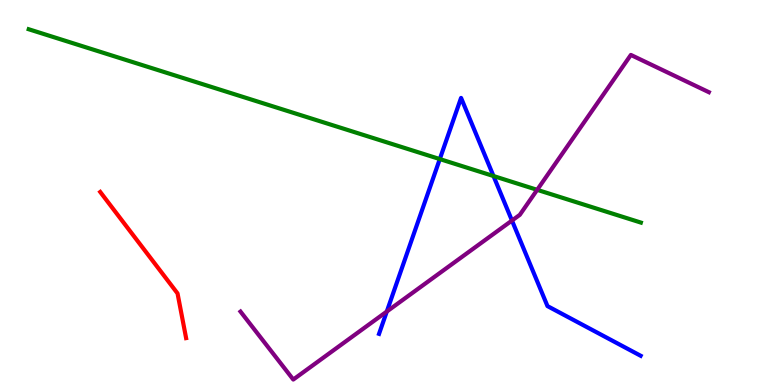[{'lines': ['blue', 'red'], 'intersections': []}, {'lines': ['green', 'red'], 'intersections': []}, {'lines': ['purple', 'red'], 'intersections': []}, {'lines': ['blue', 'green'], 'intersections': [{'x': 5.67, 'y': 5.87}, {'x': 6.37, 'y': 5.43}]}, {'lines': ['blue', 'purple'], 'intersections': [{'x': 4.99, 'y': 1.91}, {'x': 6.61, 'y': 4.27}]}, {'lines': ['green', 'purple'], 'intersections': [{'x': 6.93, 'y': 5.07}]}]